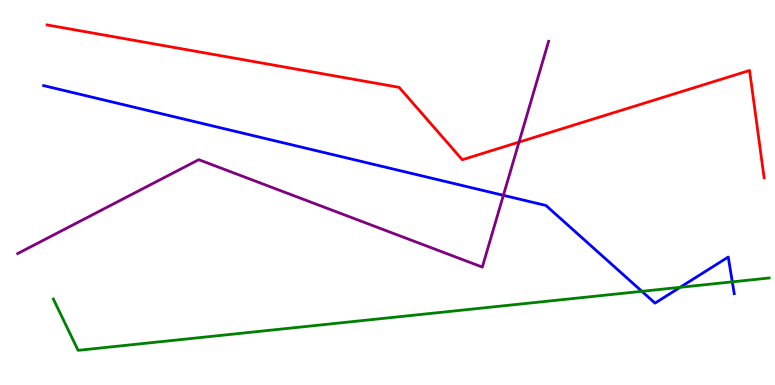[{'lines': ['blue', 'red'], 'intersections': []}, {'lines': ['green', 'red'], 'intersections': []}, {'lines': ['purple', 'red'], 'intersections': [{'x': 6.7, 'y': 6.31}]}, {'lines': ['blue', 'green'], 'intersections': [{'x': 8.28, 'y': 2.43}, {'x': 8.78, 'y': 2.54}, {'x': 9.45, 'y': 2.68}]}, {'lines': ['blue', 'purple'], 'intersections': [{'x': 6.5, 'y': 4.93}]}, {'lines': ['green', 'purple'], 'intersections': []}]